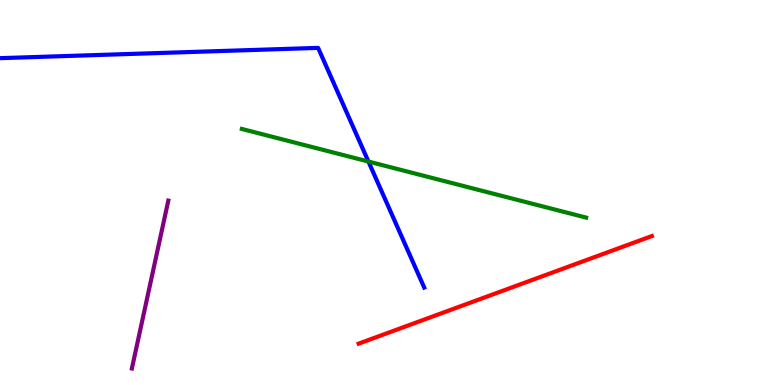[{'lines': ['blue', 'red'], 'intersections': []}, {'lines': ['green', 'red'], 'intersections': []}, {'lines': ['purple', 'red'], 'intersections': []}, {'lines': ['blue', 'green'], 'intersections': [{'x': 4.75, 'y': 5.8}]}, {'lines': ['blue', 'purple'], 'intersections': []}, {'lines': ['green', 'purple'], 'intersections': []}]